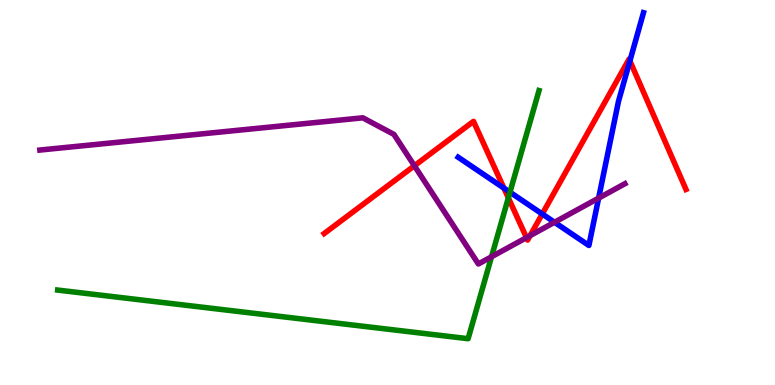[{'lines': ['blue', 'red'], 'intersections': [{'x': 6.5, 'y': 5.11}, {'x': 7.0, 'y': 4.44}, {'x': 8.13, 'y': 8.42}]}, {'lines': ['green', 'red'], 'intersections': [{'x': 6.56, 'y': 4.86}]}, {'lines': ['purple', 'red'], 'intersections': [{'x': 5.35, 'y': 5.69}, {'x': 6.79, 'y': 3.83}, {'x': 6.84, 'y': 3.88}]}, {'lines': ['blue', 'green'], 'intersections': [{'x': 6.58, 'y': 5.01}]}, {'lines': ['blue', 'purple'], 'intersections': [{'x': 7.16, 'y': 4.23}, {'x': 7.72, 'y': 4.85}]}, {'lines': ['green', 'purple'], 'intersections': [{'x': 6.34, 'y': 3.33}]}]